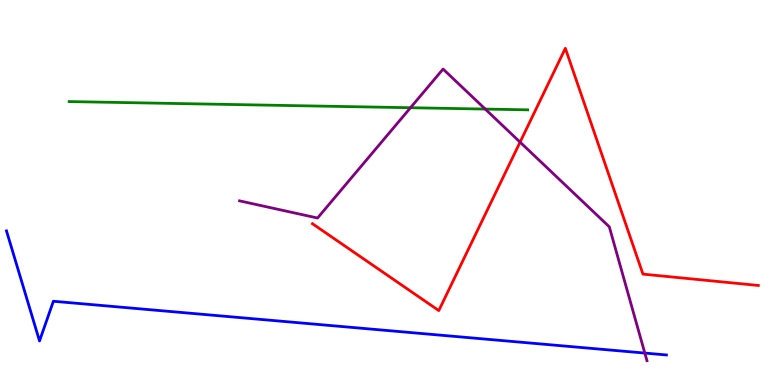[{'lines': ['blue', 'red'], 'intersections': []}, {'lines': ['green', 'red'], 'intersections': []}, {'lines': ['purple', 'red'], 'intersections': [{'x': 6.71, 'y': 6.31}]}, {'lines': ['blue', 'green'], 'intersections': []}, {'lines': ['blue', 'purple'], 'intersections': [{'x': 8.32, 'y': 0.829}]}, {'lines': ['green', 'purple'], 'intersections': [{'x': 5.3, 'y': 7.2}, {'x': 6.26, 'y': 7.17}]}]